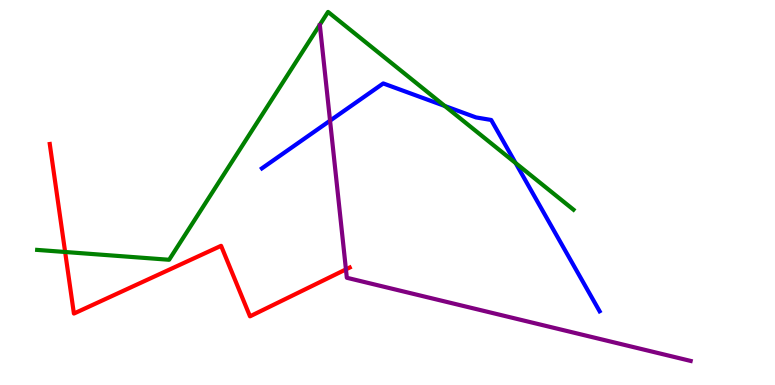[{'lines': ['blue', 'red'], 'intersections': []}, {'lines': ['green', 'red'], 'intersections': [{'x': 0.84, 'y': 3.45}]}, {'lines': ['purple', 'red'], 'intersections': [{'x': 4.46, 'y': 3.0}]}, {'lines': ['blue', 'green'], 'intersections': [{'x': 5.74, 'y': 7.25}, {'x': 6.65, 'y': 5.77}]}, {'lines': ['blue', 'purple'], 'intersections': [{'x': 4.26, 'y': 6.87}]}, {'lines': ['green', 'purple'], 'intersections': []}]